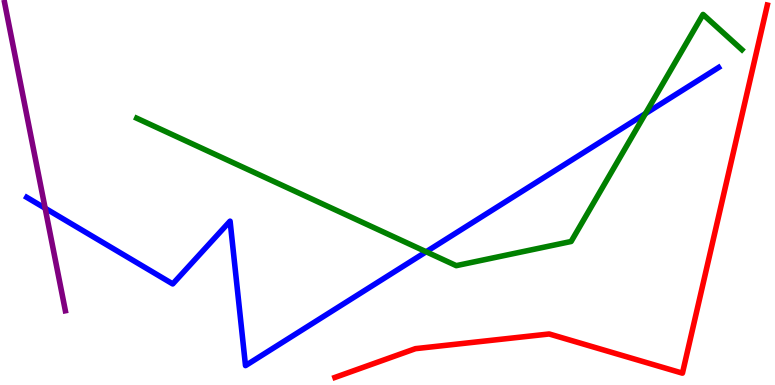[{'lines': ['blue', 'red'], 'intersections': []}, {'lines': ['green', 'red'], 'intersections': []}, {'lines': ['purple', 'red'], 'intersections': []}, {'lines': ['blue', 'green'], 'intersections': [{'x': 5.5, 'y': 3.46}, {'x': 8.33, 'y': 7.05}]}, {'lines': ['blue', 'purple'], 'intersections': [{'x': 0.582, 'y': 4.59}]}, {'lines': ['green', 'purple'], 'intersections': []}]